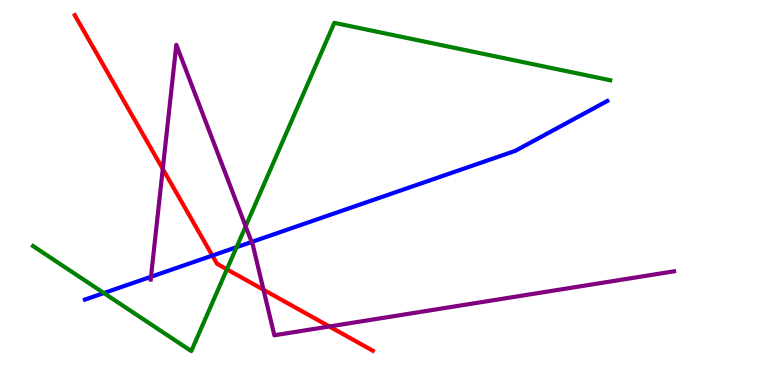[{'lines': ['blue', 'red'], 'intersections': [{'x': 2.74, 'y': 3.36}]}, {'lines': ['green', 'red'], 'intersections': [{'x': 2.93, 'y': 3.0}]}, {'lines': ['purple', 'red'], 'intersections': [{'x': 2.1, 'y': 5.61}, {'x': 3.4, 'y': 2.47}, {'x': 4.25, 'y': 1.52}]}, {'lines': ['blue', 'green'], 'intersections': [{'x': 1.34, 'y': 2.39}, {'x': 3.05, 'y': 3.58}]}, {'lines': ['blue', 'purple'], 'intersections': [{'x': 1.95, 'y': 2.81}, {'x': 3.25, 'y': 3.71}]}, {'lines': ['green', 'purple'], 'intersections': [{'x': 3.17, 'y': 4.12}]}]